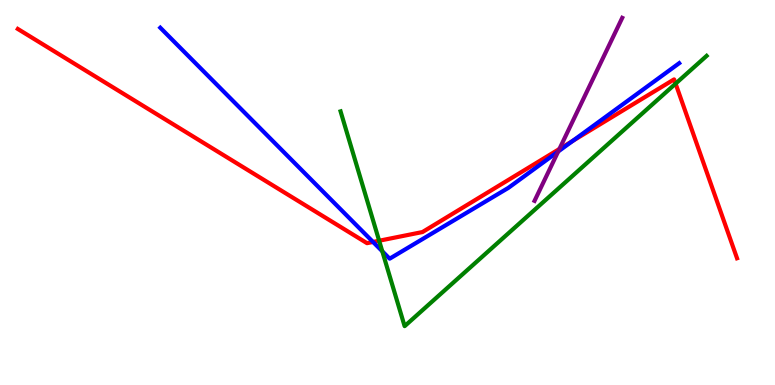[{'lines': ['blue', 'red'], 'intersections': [{'x': 4.81, 'y': 3.72}, {'x': 7.39, 'y': 6.34}]}, {'lines': ['green', 'red'], 'intersections': [{'x': 4.89, 'y': 3.75}, {'x': 8.72, 'y': 7.83}]}, {'lines': ['purple', 'red'], 'intersections': [{'x': 7.22, 'y': 6.13}]}, {'lines': ['blue', 'green'], 'intersections': [{'x': 4.93, 'y': 3.47}]}, {'lines': ['blue', 'purple'], 'intersections': [{'x': 7.2, 'y': 6.06}]}, {'lines': ['green', 'purple'], 'intersections': []}]